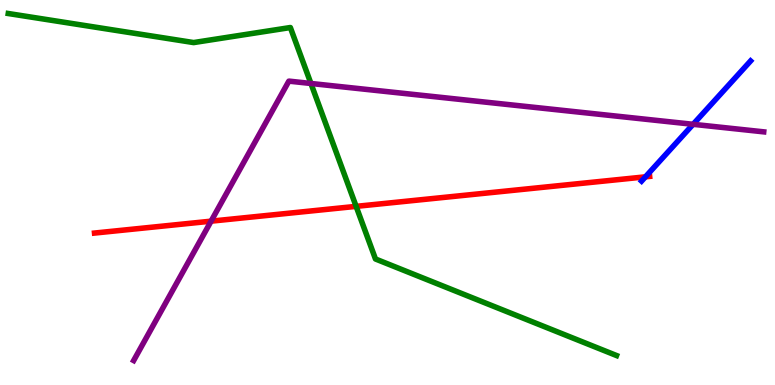[{'lines': ['blue', 'red'], 'intersections': [{'x': 8.33, 'y': 5.41}]}, {'lines': ['green', 'red'], 'intersections': [{'x': 4.6, 'y': 4.64}]}, {'lines': ['purple', 'red'], 'intersections': [{'x': 2.72, 'y': 4.26}]}, {'lines': ['blue', 'green'], 'intersections': []}, {'lines': ['blue', 'purple'], 'intersections': [{'x': 8.94, 'y': 6.77}]}, {'lines': ['green', 'purple'], 'intersections': [{'x': 4.01, 'y': 7.83}]}]